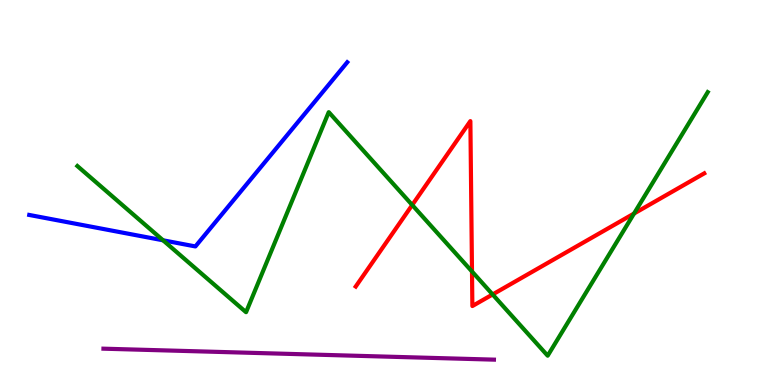[{'lines': ['blue', 'red'], 'intersections': []}, {'lines': ['green', 'red'], 'intersections': [{'x': 5.32, 'y': 4.68}, {'x': 6.09, 'y': 2.95}, {'x': 6.36, 'y': 2.35}, {'x': 8.18, 'y': 4.45}]}, {'lines': ['purple', 'red'], 'intersections': []}, {'lines': ['blue', 'green'], 'intersections': [{'x': 2.1, 'y': 3.76}]}, {'lines': ['blue', 'purple'], 'intersections': []}, {'lines': ['green', 'purple'], 'intersections': []}]